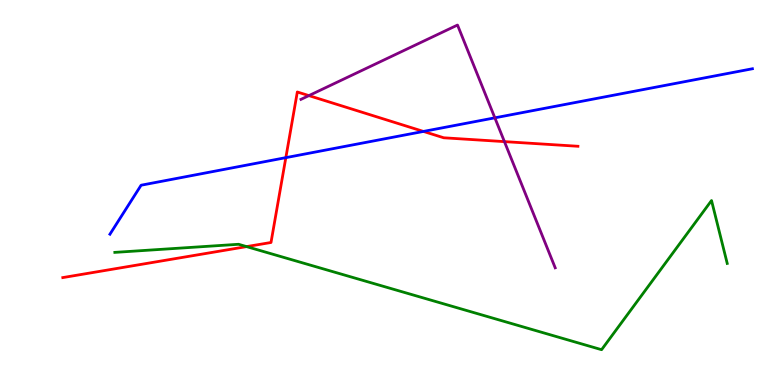[{'lines': ['blue', 'red'], 'intersections': [{'x': 3.69, 'y': 5.91}, {'x': 5.46, 'y': 6.59}]}, {'lines': ['green', 'red'], 'intersections': [{'x': 3.18, 'y': 3.59}]}, {'lines': ['purple', 'red'], 'intersections': [{'x': 3.99, 'y': 7.52}, {'x': 6.51, 'y': 6.32}]}, {'lines': ['blue', 'green'], 'intersections': []}, {'lines': ['blue', 'purple'], 'intersections': [{'x': 6.39, 'y': 6.94}]}, {'lines': ['green', 'purple'], 'intersections': []}]